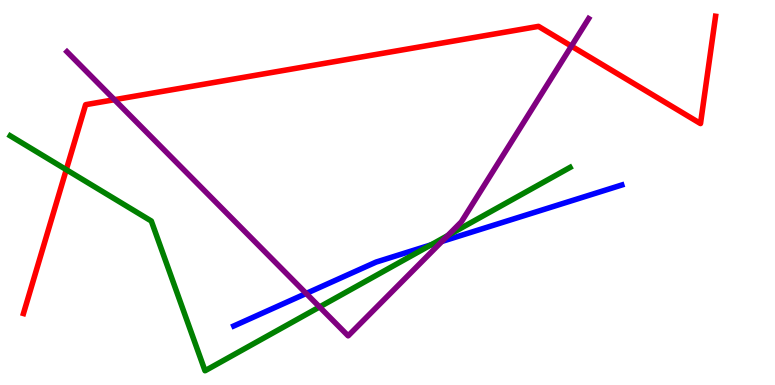[{'lines': ['blue', 'red'], 'intersections': []}, {'lines': ['green', 'red'], 'intersections': [{'x': 0.855, 'y': 5.59}]}, {'lines': ['purple', 'red'], 'intersections': [{'x': 1.48, 'y': 7.41}, {'x': 7.37, 'y': 8.8}]}, {'lines': ['blue', 'green'], 'intersections': [{'x': 5.56, 'y': 3.64}]}, {'lines': ['blue', 'purple'], 'intersections': [{'x': 3.95, 'y': 2.38}, {'x': 5.7, 'y': 3.73}]}, {'lines': ['green', 'purple'], 'intersections': [{'x': 4.12, 'y': 2.03}, {'x': 5.78, 'y': 3.88}]}]